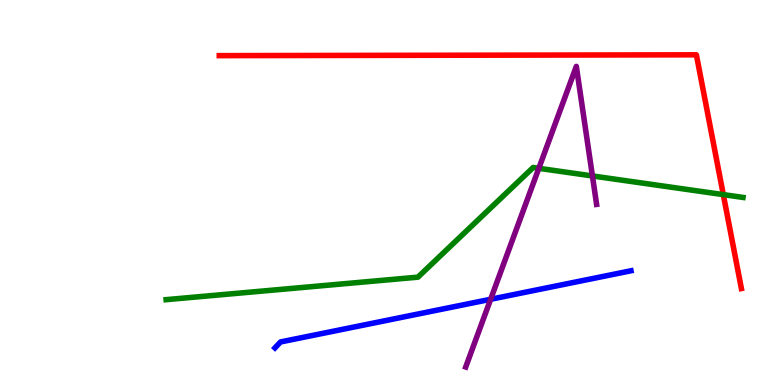[{'lines': ['blue', 'red'], 'intersections': []}, {'lines': ['green', 'red'], 'intersections': [{'x': 9.33, 'y': 4.95}]}, {'lines': ['purple', 'red'], 'intersections': []}, {'lines': ['blue', 'green'], 'intersections': []}, {'lines': ['blue', 'purple'], 'intersections': [{'x': 6.33, 'y': 2.23}]}, {'lines': ['green', 'purple'], 'intersections': [{'x': 6.95, 'y': 5.63}, {'x': 7.64, 'y': 5.43}]}]